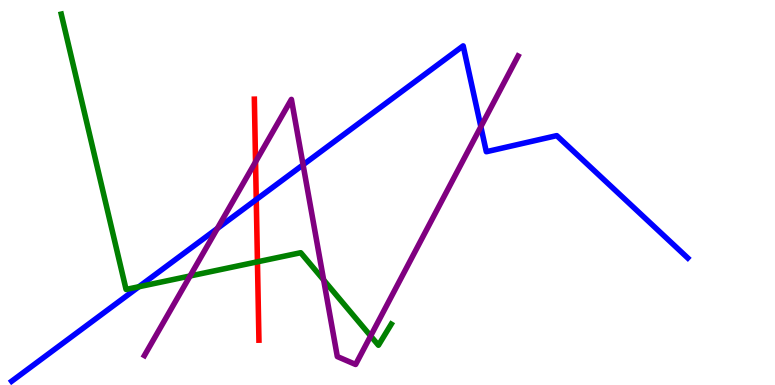[{'lines': ['blue', 'red'], 'intersections': [{'x': 3.31, 'y': 4.82}]}, {'lines': ['green', 'red'], 'intersections': [{'x': 3.32, 'y': 3.2}]}, {'lines': ['purple', 'red'], 'intersections': [{'x': 3.3, 'y': 5.8}]}, {'lines': ['blue', 'green'], 'intersections': [{'x': 1.79, 'y': 2.55}]}, {'lines': ['blue', 'purple'], 'intersections': [{'x': 2.8, 'y': 4.07}, {'x': 3.91, 'y': 5.72}, {'x': 6.2, 'y': 6.71}]}, {'lines': ['green', 'purple'], 'intersections': [{'x': 2.45, 'y': 2.83}, {'x': 4.18, 'y': 2.73}, {'x': 4.78, 'y': 1.27}]}]